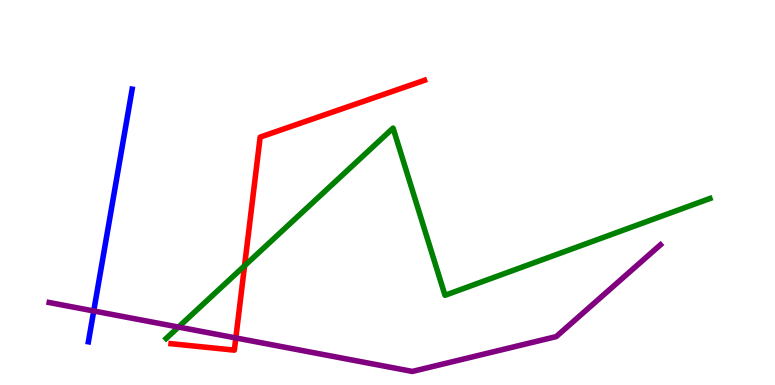[{'lines': ['blue', 'red'], 'intersections': []}, {'lines': ['green', 'red'], 'intersections': [{'x': 3.16, 'y': 3.1}]}, {'lines': ['purple', 'red'], 'intersections': [{'x': 3.04, 'y': 1.22}]}, {'lines': ['blue', 'green'], 'intersections': []}, {'lines': ['blue', 'purple'], 'intersections': [{'x': 1.21, 'y': 1.92}]}, {'lines': ['green', 'purple'], 'intersections': [{'x': 2.3, 'y': 1.51}]}]